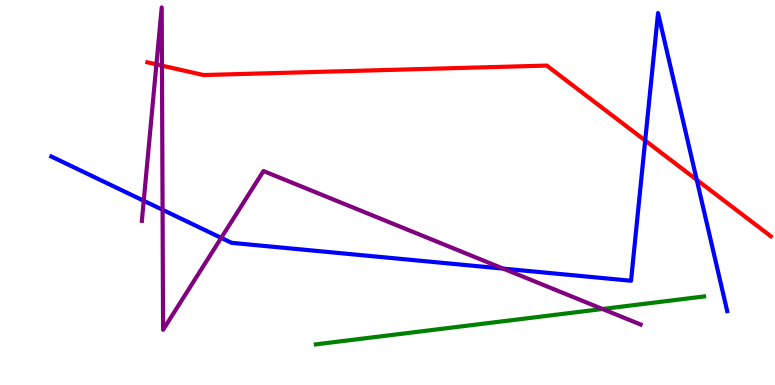[{'lines': ['blue', 'red'], 'intersections': [{'x': 8.32, 'y': 6.35}, {'x': 8.99, 'y': 5.33}]}, {'lines': ['green', 'red'], 'intersections': []}, {'lines': ['purple', 'red'], 'intersections': [{'x': 2.02, 'y': 8.33}, {'x': 2.09, 'y': 8.3}]}, {'lines': ['blue', 'green'], 'intersections': []}, {'lines': ['blue', 'purple'], 'intersections': [{'x': 1.85, 'y': 4.79}, {'x': 2.1, 'y': 4.55}, {'x': 2.85, 'y': 3.82}, {'x': 6.49, 'y': 3.02}]}, {'lines': ['green', 'purple'], 'intersections': [{'x': 7.77, 'y': 1.97}]}]